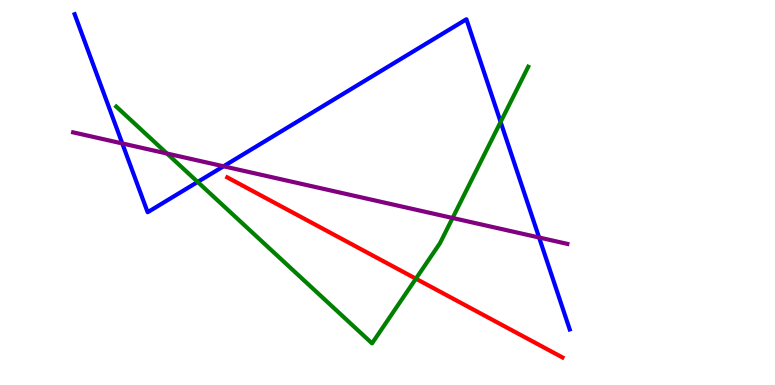[{'lines': ['blue', 'red'], 'intersections': []}, {'lines': ['green', 'red'], 'intersections': [{'x': 5.37, 'y': 2.76}]}, {'lines': ['purple', 'red'], 'intersections': []}, {'lines': ['blue', 'green'], 'intersections': [{'x': 2.55, 'y': 5.27}, {'x': 6.46, 'y': 6.83}]}, {'lines': ['blue', 'purple'], 'intersections': [{'x': 1.58, 'y': 6.27}, {'x': 2.88, 'y': 5.68}, {'x': 6.96, 'y': 3.83}]}, {'lines': ['green', 'purple'], 'intersections': [{'x': 2.15, 'y': 6.01}, {'x': 5.84, 'y': 4.34}]}]